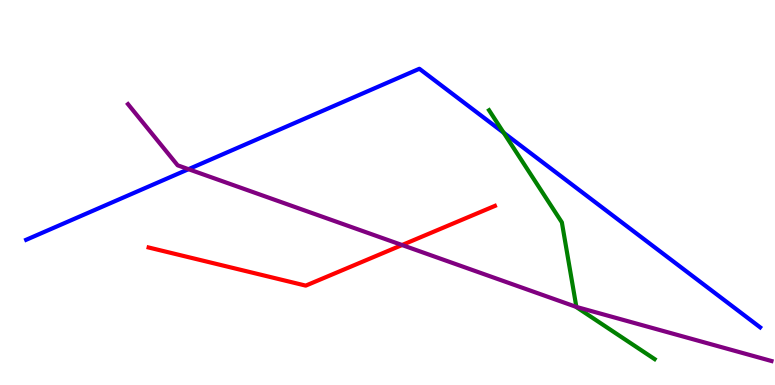[{'lines': ['blue', 'red'], 'intersections': []}, {'lines': ['green', 'red'], 'intersections': []}, {'lines': ['purple', 'red'], 'intersections': [{'x': 5.19, 'y': 3.64}]}, {'lines': ['blue', 'green'], 'intersections': [{'x': 6.5, 'y': 6.55}]}, {'lines': ['blue', 'purple'], 'intersections': [{'x': 2.43, 'y': 5.61}]}, {'lines': ['green', 'purple'], 'intersections': [{'x': 7.44, 'y': 2.03}]}]